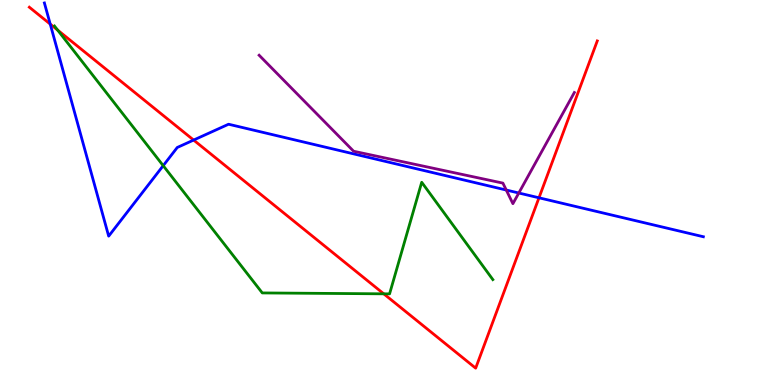[{'lines': ['blue', 'red'], 'intersections': [{'x': 0.648, 'y': 9.37}, {'x': 2.5, 'y': 6.36}, {'x': 6.95, 'y': 4.86}]}, {'lines': ['green', 'red'], 'intersections': [{'x': 0.744, 'y': 9.22}, {'x': 4.95, 'y': 2.37}]}, {'lines': ['purple', 'red'], 'intersections': []}, {'lines': ['blue', 'green'], 'intersections': [{'x': 2.11, 'y': 5.7}]}, {'lines': ['blue', 'purple'], 'intersections': [{'x': 6.53, 'y': 5.06}, {'x': 6.69, 'y': 4.99}]}, {'lines': ['green', 'purple'], 'intersections': []}]